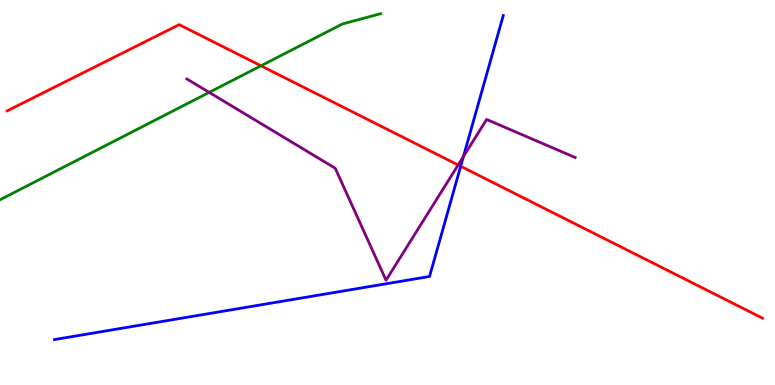[{'lines': ['blue', 'red'], 'intersections': [{'x': 5.94, 'y': 5.68}]}, {'lines': ['green', 'red'], 'intersections': [{'x': 3.37, 'y': 8.29}]}, {'lines': ['purple', 'red'], 'intersections': [{'x': 5.91, 'y': 5.71}]}, {'lines': ['blue', 'green'], 'intersections': []}, {'lines': ['blue', 'purple'], 'intersections': [{'x': 5.98, 'y': 5.93}]}, {'lines': ['green', 'purple'], 'intersections': [{'x': 2.7, 'y': 7.6}]}]